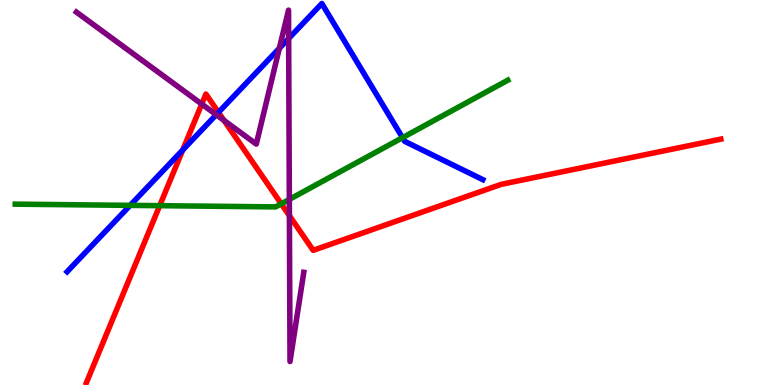[{'lines': ['blue', 'red'], 'intersections': [{'x': 2.36, 'y': 6.1}, {'x': 2.82, 'y': 7.08}]}, {'lines': ['green', 'red'], 'intersections': [{'x': 2.06, 'y': 4.66}, {'x': 3.63, 'y': 4.71}]}, {'lines': ['purple', 'red'], 'intersections': [{'x': 2.6, 'y': 7.3}, {'x': 2.89, 'y': 6.87}, {'x': 3.73, 'y': 4.4}]}, {'lines': ['blue', 'green'], 'intersections': [{'x': 1.68, 'y': 4.67}, {'x': 5.19, 'y': 6.42}]}, {'lines': ['blue', 'purple'], 'intersections': [{'x': 2.79, 'y': 7.02}, {'x': 3.6, 'y': 8.75}, {'x': 3.72, 'y': 9.0}]}, {'lines': ['green', 'purple'], 'intersections': [{'x': 3.73, 'y': 4.82}]}]